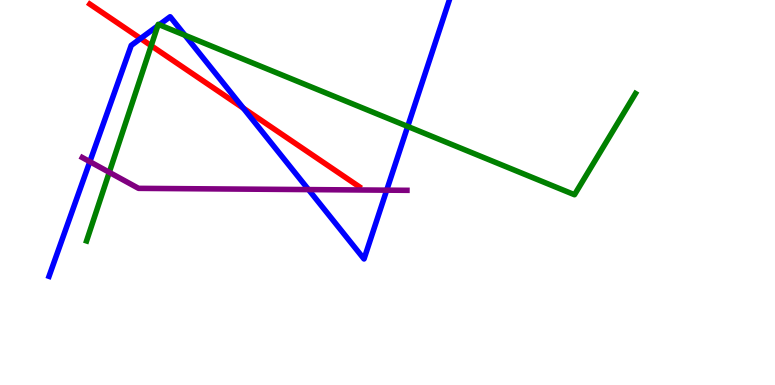[{'lines': ['blue', 'red'], 'intersections': [{'x': 1.81, 'y': 9.0}, {'x': 3.14, 'y': 7.19}]}, {'lines': ['green', 'red'], 'intersections': [{'x': 1.95, 'y': 8.81}]}, {'lines': ['purple', 'red'], 'intersections': []}, {'lines': ['blue', 'green'], 'intersections': [{'x': 2.04, 'y': 9.33}, {'x': 2.06, 'y': 9.36}, {'x': 2.39, 'y': 9.08}, {'x': 5.26, 'y': 6.72}]}, {'lines': ['blue', 'purple'], 'intersections': [{'x': 1.16, 'y': 5.8}, {'x': 3.98, 'y': 5.08}, {'x': 4.99, 'y': 5.06}]}, {'lines': ['green', 'purple'], 'intersections': [{'x': 1.41, 'y': 5.52}]}]